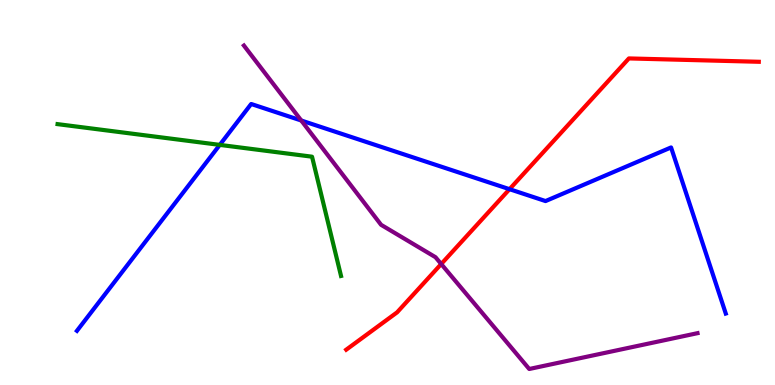[{'lines': ['blue', 'red'], 'intersections': [{'x': 6.57, 'y': 5.09}]}, {'lines': ['green', 'red'], 'intersections': []}, {'lines': ['purple', 'red'], 'intersections': [{'x': 5.69, 'y': 3.14}]}, {'lines': ['blue', 'green'], 'intersections': [{'x': 2.84, 'y': 6.24}]}, {'lines': ['blue', 'purple'], 'intersections': [{'x': 3.89, 'y': 6.87}]}, {'lines': ['green', 'purple'], 'intersections': []}]